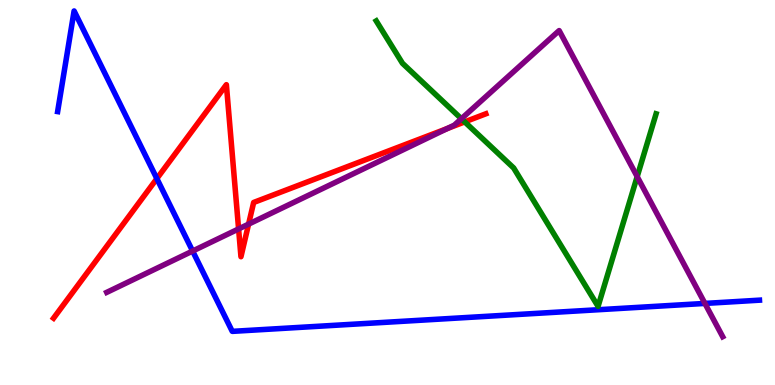[{'lines': ['blue', 'red'], 'intersections': [{'x': 2.02, 'y': 5.36}]}, {'lines': ['green', 'red'], 'intersections': [{'x': 6.0, 'y': 6.83}]}, {'lines': ['purple', 'red'], 'intersections': [{'x': 3.08, 'y': 4.05}, {'x': 3.21, 'y': 4.18}, {'x': 5.77, 'y': 6.66}]}, {'lines': ['blue', 'green'], 'intersections': []}, {'lines': ['blue', 'purple'], 'intersections': [{'x': 2.49, 'y': 3.48}, {'x': 9.1, 'y': 2.12}]}, {'lines': ['green', 'purple'], 'intersections': [{'x': 5.95, 'y': 6.92}, {'x': 8.22, 'y': 5.41}]}]